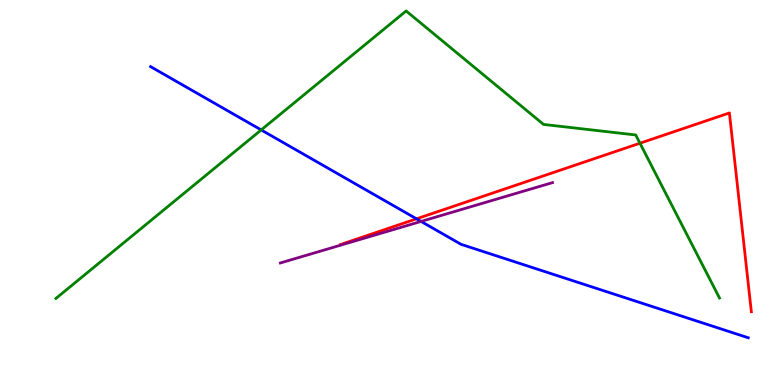[{'lines': ['blue', 'red'], 'intersections': [{'x': 5.37, 'y': 4.32}]}, {'lines': ['green', 'red'], 'intersections': [{'x': 8.26, 'y': 6.28}]}, {'lines': ['purple', 'red'], 'intersections': []}, {'lines': ['blue', 'green'], 'intersections': [{'x': 3.37, 'y': 6.62}]}, {'lines': ['blue', 'purple'], 'intersections': [{'x': 5.43, 'y': 4.25}]}, {'lines': ['green', 'purple'], 'intersections': []}]